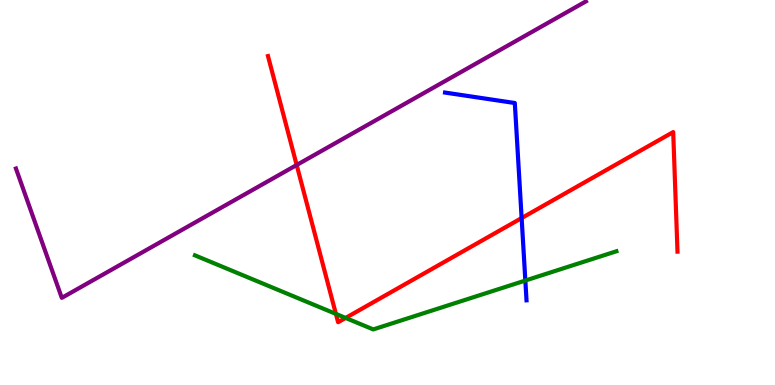[{'lines': ['blue', 'red'], 'intersections': [{'x': 6.73, 'y': 4.34}]}, {'lines': ['green', 'red'], 'intersections': [{'x': 4.33, 'y': 1.85}, {'x': 4.46, 'y': 1.74}]}, {'lines': ['purple', 'red'], 'intersections': [{'x': 3.83, 'y': 5.71}]}, {'lines': ['blue', 'green'], 'intersections': [{'x': 6.78, 'y': 2.71}]}, {'lines': ['blue', 'purple'], 'intersections': []}, {'lines': ['green', 'purple'], 'intersections': []}]